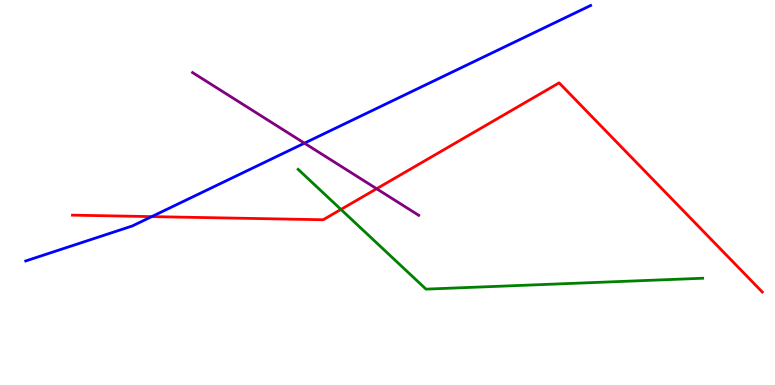[{'lines': ['blue', 'red'], 'intersections': [{'x': 1.96, 'y': 4.37}]}, {'lines': ['green', 'red'], 'intersections': [{'x': 4.4, 'y': 4.56}]}, {'lines': ['purple', 'red'], 'intersections': [{'x': 4.86, 'y': 5.1}]}, {'lines': ['blue', 'green'], 'intersections': []}, {'lines': ['blue', 'purple'], 'intersections': [{'x': 3.93, 'y': 6.28}]}, {'lines': ['green', 'purple'], 'intersections': []}]